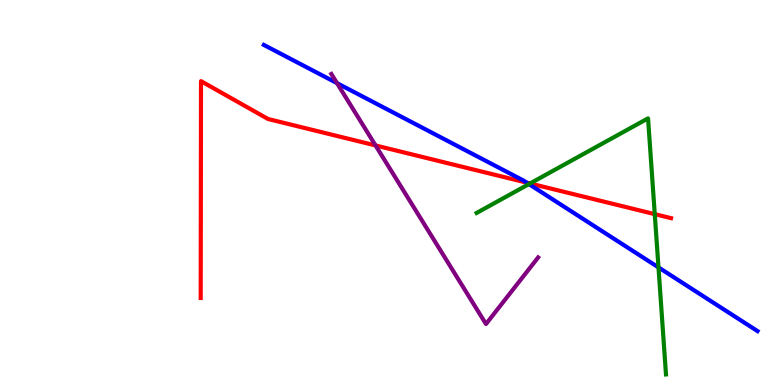[{'lines': ['blue', 'red'], 'intersections': [{'x': 6.8, 'y': 5.26}]}, {'lines': ['green', 'red'], 'intersections': [{'x': 6.84, 'y': 5.23}, {'x': 8.45, 'y': 4.44}]}, {'lines': ['purple', 'red'], 'intersections': [{'x': 4.85, 'y': 6.22}]}, {'lines': ['blue', 'green'], 'intersections': [{'x': 6.82, 'y': 5.22}, {'x': 8.5, 'y': 3.05}]}, {'lines': ['blue', 'purple'], 'intersections': [{'x': 4.35, 'y': 7.84}]}, {'lines': ['green', 'purple'], 'intersections': []}]